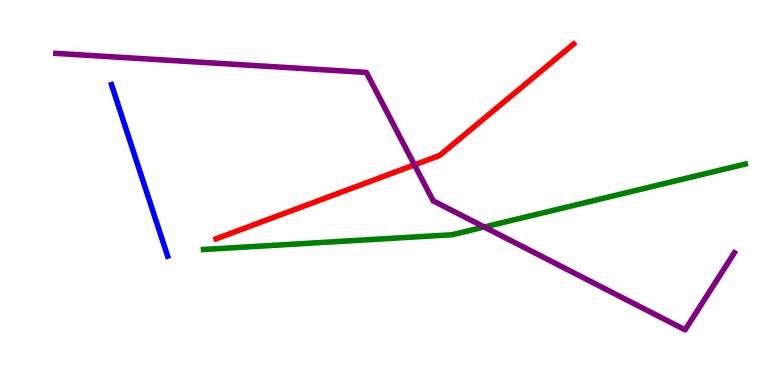[{'lines': ['blue', 'red'], 'intersections': []}, {'lines': ['green', 'red'], 'intersections': []}, {'lines': ['purple', 'red'], 'intersections': [{'x': 5.35, 'y': 5.72}]}, {'lines': ['blue', 'green'], 'intersections': []}, {'lines': ['blue', 'purple'], 'intersections': []}, {'lines': ['green', 'purple'], 'intersections': [{'x': 6.25, 'y': 4.1}]}]